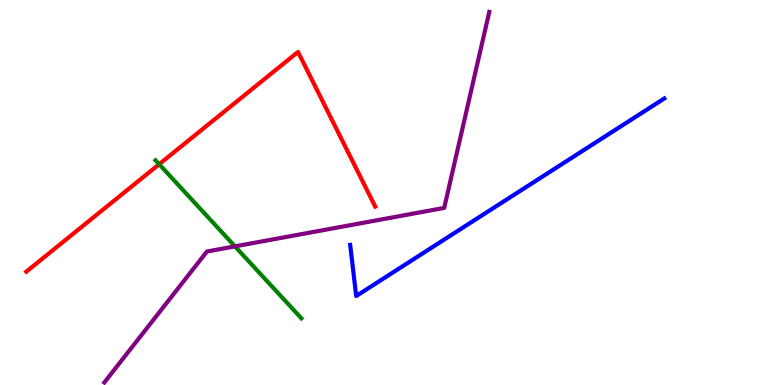[{'lines': ['blue', 'red'], 'intersections': []}, {'lines': ['green', 'red'], 'intersections': [{'x': 2.05, 'y': 5.73}]}, {'lines': ['purple', 'red'], 'intersections': []}, {'lines': ['blue', 'green'], 'intersections': []}, {'lines': ['blue', 'purple'], 'intersections': []}, {'lines': ['green', 'purple'], 'intersections': [{'x': 3.03, 'y': 3.6}]}]